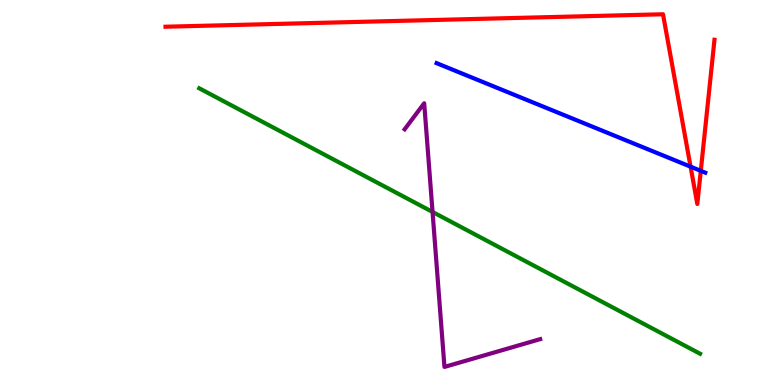[{'lines': ['blue', 'red'], 'intersections': [{'x': 8.91, 'y': 5.67}, {'x': 9.04, 'y': 5.56}]}, {'lines': ['green', 'red'], 'intersections': []}, {'lines': ['purple', 'red'], 'intersections': []}, {'lines': ['blue', 'green'], 'intersections': []}, {'lines': ['blue', 'purple'], 'intersections': []}, {'lines': ['green', 'purple'], 'intersections': [{'x': 5.58, 'y': 4.49}]}]